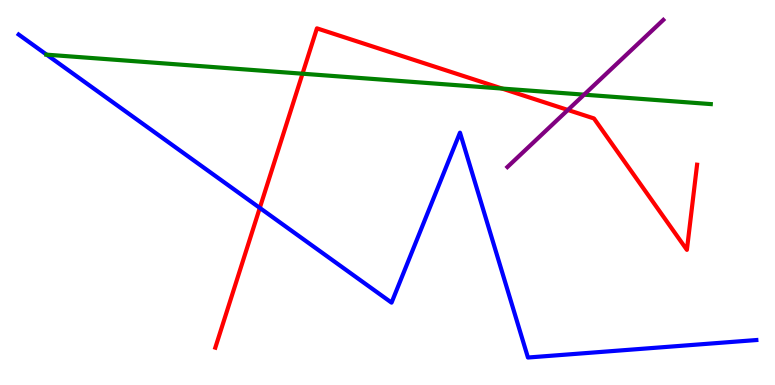[{'lines': ['blue', 'red'], 'intersections': [{'x': 3.35, 'y': 4.6}]}, {'lines': ['green', 'red'], 'intersections': [{'x': 3.9, 'y': 8.09}, {'x': 6.48, 'y': 7.7}]}, {'lines': ['purple', 'red'], 'intersections': [{'x': 7.33, 'y': 7.14}]}, {'lines': ['blue', 'green'], 'intersections': [{'x': 0.602, 'y': 8.58}]}, {'lines': ['blue', 'purple'], 'intersections': []}, {'lines': ['green', 'purple'], 'intersections': [{'x': 7.54, 'y': 7.54}]}]